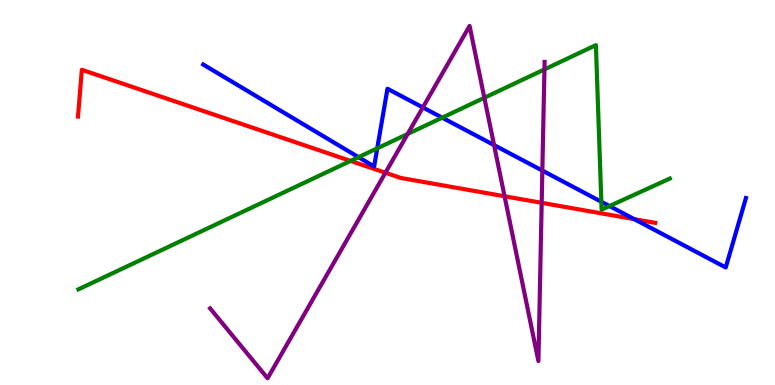[{'lines': ['blue', 'red'], 'intersections': [{'x': 8.18, 'y': 4.31}]}, {'lines': ['green', 'red'], 'intersections': [{'x': 4.52, 'y': 5.82}]}, {'lines': ['purple', 'red'], 'intersections': [{'x': 4.97, 'y': 5.51}, {'x': 6.51, 'y': 4.9}, {'x': 6.99, 'y': 4.73}]}, {'lines': ['blue', 'green'], 'intersections': [{'x': 4.63, 'y': 5.92}, {'x': 4.87, 'y': 6.15}, {'x': 5.71, 'y': 6.94}, {'x': 7.76, 'y': 4.76}, {'x': 7.86, 'y': 4.65}]}, {'lines': ['blue', 'purple'], 'intersections': [{'x': 5.46, 'y': 7.21}, {'x': 6.37, 'y': 6.23}, {'x': 7.0, 'y': 5.57}]}, {'lines': ['green', 'purple'], 'intersections': [{'x': 5.26, 'y': 6.52}, {'x': 6.25, 'y': 7.46}, {'x': 7.03, 'y': 8.2}]}]